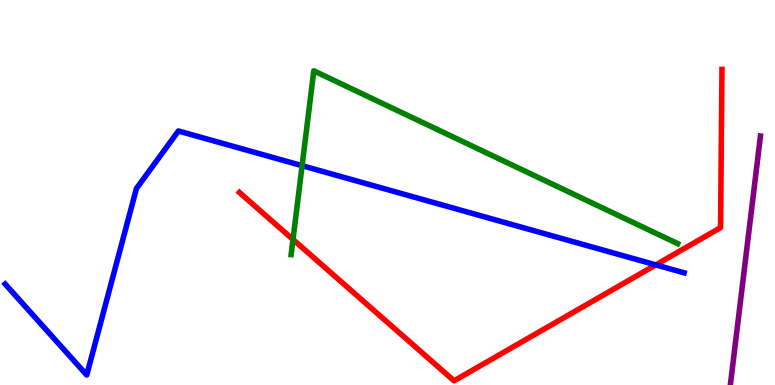[{'lines': ['blue', 'red'], 'intersections': [{'x': 8.46, 'y': 3.12}]}, {'lines': ['green', 'red'], 'intersections': [{'x': 3.78, 'y': 3.78}]}, {'lines': ['purple', 'red'], 'intersections': []}, {'lines': ['blue', 'green'], 'intersections': [{'x': 3.9, 'y': 5.7}]}, {'lines': ['blue', 'purple'], 'intersections': []}, {'lines': ['green', 'purple'], 'intersections': []}]